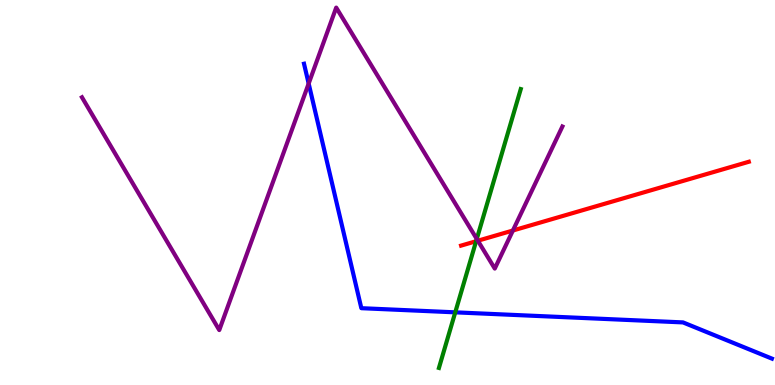[{'lines': ['blue', 'red'], 'intersections': []}, {'lines': ['green', 'red'], 'intersections': [{'x': 6.14, 'y': 3.73}]}, {'lines': ['purple', 'red'], 'intersections': [{'x': 6.17, 'y': 3.75}, {'x': 6.62, 'y': 4.01}]}, {'lines': ['blue', 'green'], 'intersections': [{'x': 5.87, 'y': 1.89}]}, {'lines': ['blue', 'purple'], 'intersections': [{'x': 3.98, 'y': 7.83}]}, {'lines': ['green', 'purple'], 'intersections': [{'x': 6.15, 'y': 3.79}]}]